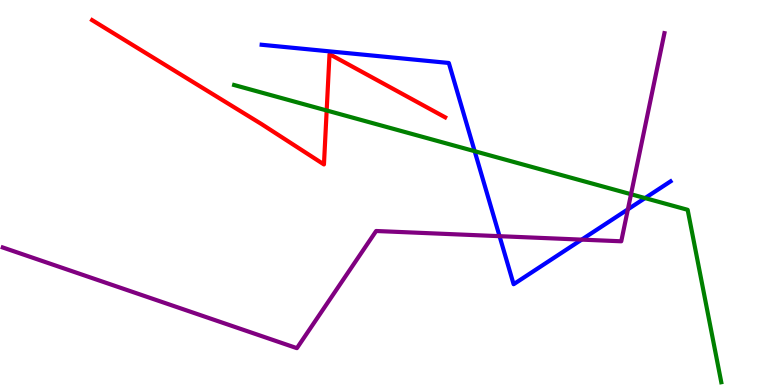[{'lines': ['blue', 'red'], 'intersections': []}, {'lines': ['green', 'red'], 'intersections': [{'x': 4.22, 'y': 7.13}]}, {'lines': ['purple', 'red'], 'intersections': []}, {'lines': ['blue', 'green'], 'intersections': [{'x': 6.12, 'y': 6.07}, {'x': 8.32, 'y': 4.85}]}, {'lines': ['blue', 'purple'], 'intersections': [{'x': 6.45, 'y': 3.87}, {'x': 7.51, 'y': 3.78}, {'x': 8.1, 'y': 4.56}]}, {'lines': ['green', 'purple'], 'intersections': [{'x': 8.14, 'y': 4.96}]}]